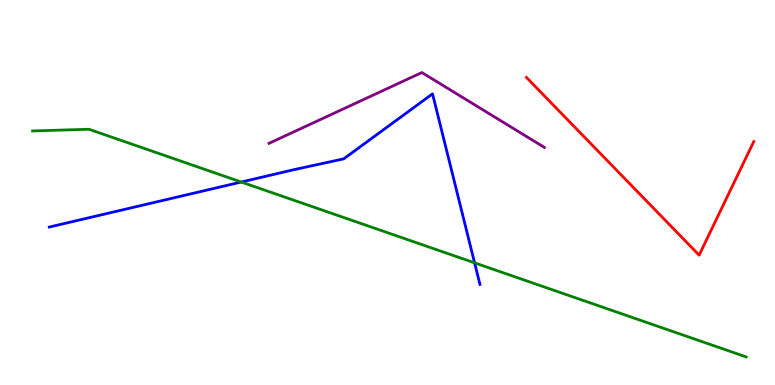[{'lines': ['blue', 'red'], 'intersections': []}, {'lines': ['green', 'red'], 'intersections': []}, {'lines': ['purple', 'red'], 'intersections': []}, {'lines': ['blue', 'green'], 'intersections': [{'x': 3.11, 'y': 5.27}, {'x': 6.12, 'y': 3.17}]}, {'lines': ['blue', 'purple'], 'intersections': []}, {'lines': ['green', 'purple'], 'intersections': []}]